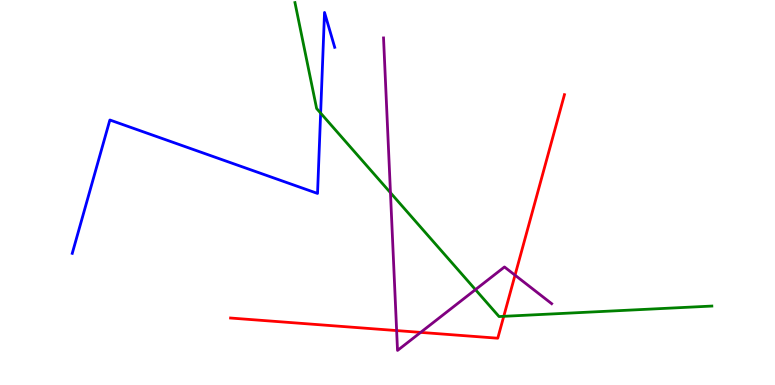[{'lines': ['blue', 'red'], 'intersections': []}, {'lines': ['green', 'red'], 'intersections': [{'x': 6.5, 'y': 1.78}]}, {'lines': ['purple', 'red'], 'intersections': [{'x': 5.12, 'y': 1.41}, {'x': 5.43, 'y': 1.37}, {'x': 6.65, 'y': 2.85}]}, {'lines': ['blue', 'green'], 'intersections': [{'x': 4.14, 'y': 7.06}]}, {'lines': ['blue', 'purple'], 'intersections': []}, {'lines': ['green', 'purple'], 'intersections': [{'x': 5.04, 'y': 4.99}, {'x': 6.13, 'y': 2.48}]}]